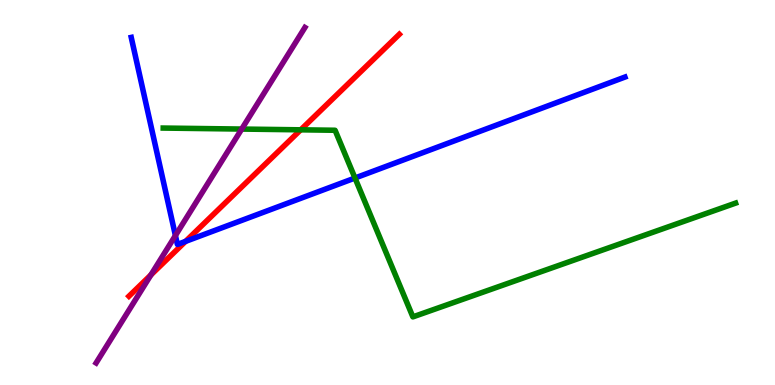[{'lines': ['blue', 'red'], 'intersections': [{'x': 2.39, 'y': 3.73}]}, {'lines': ['green', 'red'], 'intersections': [{'x': 3.88, 'y': 6.63}]}, {'lines': ['purple', 'red'], 'intersections': [{'x': 1.95, 'y': 2.86}]}, {'lines': ['blue', 'green'], 'intersections': [{'x': 4.58, 'y': 5.38}]}, {'lines': ['blue', 'purple'], 'intersections': [{'x': 2.26, 'y': 3.88}]}, {'lines': ['green', 'purple'], 'intersections': [{'x': 3.12, 'y': 6.65}]}]